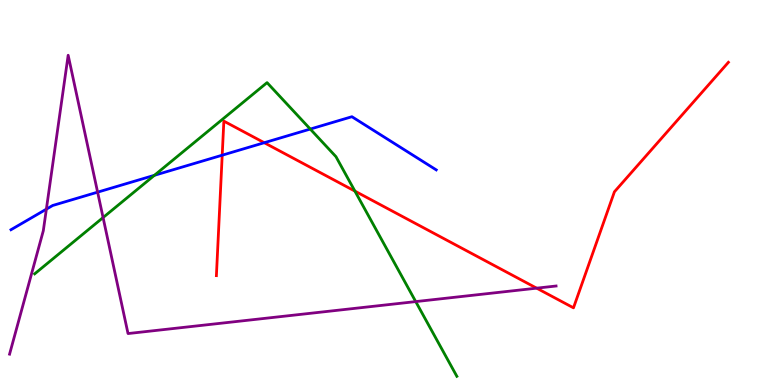[{'lines': ['blue', 'red'], 'intersections': [{'x': 2.87, 'y': 5.97}, {'x': 3.41, 'y': 6.29}]}, {'lines': ['green', 'red'], 'intersections': [{'x': 4.58, 'y': 5.04}]}, {'lines': ['purple', 'red'], 'intersections': [{'x': 6.92, 'y': 2.52}]}, {'lines': ['blue', 'green'], 'intersections': [{'x': 1.99, 'y': 5.45}, {'x': 4.0, 'y': 6.65}]}, {'lines': ['blue', 'purple'], 'intersections': [{'x': 0.598, 'y': 4.57}, {'x': 1.26, 'y': 5.01}]}, {'lines': ['green', 'purple'], 'intersections': [{'x': 1.33, 'y': 4.35}, {'x': 5.36, 'y': 2.17}]}]